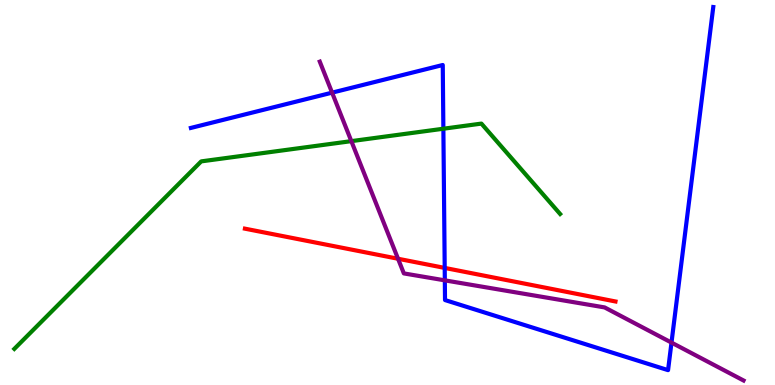[{'lines': ['blue', 'red'], 'intersections': [{'x': 5.74, 'y': 3.04}]}, {'lines': ['green', 'red'], 'intersections': []}, {'lines': ['purple', 'red'], 'intersections': [{'x': 5.14, 'y': 3.28}]}, {'lines': ['blue', 'green'], 'intersections': [{'x': 5.72, 'y': 6.66}]}, {'lines': ['blue', 'purple'], 'intersections': [{'x': 4.29, 'y': 7.59}, {'x': 5.74, 'y': 2.72}, {'x': 8.66, 'y': 1.1}]}, {'lines': ['green', 'purple'], 'intersections': [{'x': 4.53, 'y': 6.33}]}]